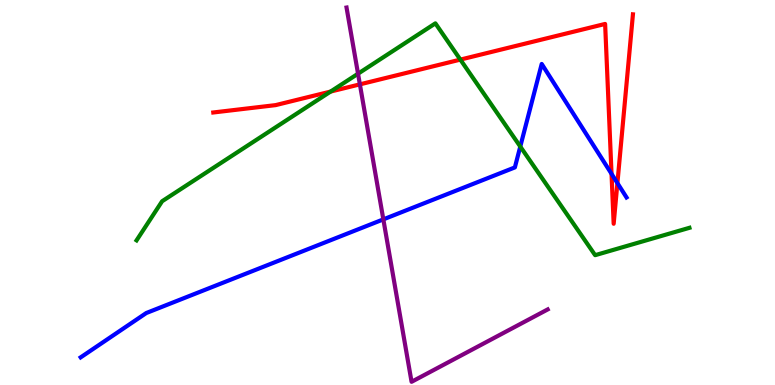[{'lines': ['blue', 'red'], 'intersections': [{'x': 7.89, 'y': 5.48}, {'x': 7.97, 'y': 5.24}]}, {'lines': ['green', 'red'], 'intersections': [{'x': 4.27, 'y': 7.62}, {'x': 5.94, 'y': 8.45}]}, {'lines': ['purple', 'red'], 'intersections': [{'x': 4.64, 'y': 7.81}]}, {'lines': ['blue', 'green'], 'intersections': [{'x': 6.71, 'y': 6.19}]}, {'lines': ['blue', 'purple'], 'intersections': [{'x': 4.95, 'y': 4.3}]}, {'lines': ['green', 'purple'], 'intersections': [{'x': 4.62, 'y': 8.09}]}]